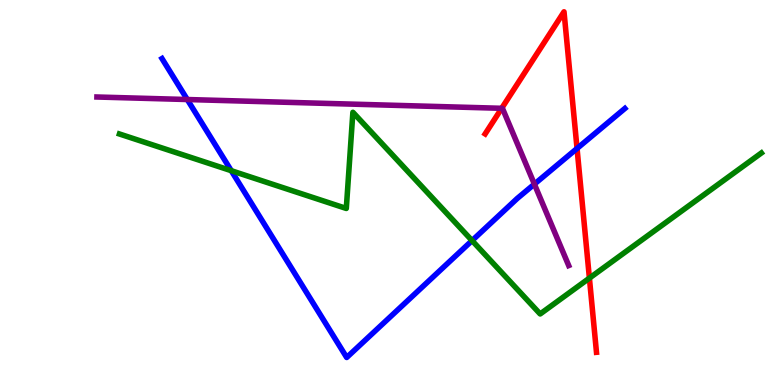[{'lines': ['blue', 'red'], 'intersections': [{'x': 7.45, 'y': 6.14}]}, {'lines': ['green', 'red'], 'intersections': [{'x': 7.61, 'y': 2.78}]}, {'lines': ['purple', 'red'], 'intersections': [{'x': 6.47, 'y': 7.19}]}, {'lines': ['blue', 'green'], 'intersections': [{'x': 2.98, 'y': 5.57}, {'x': 6.09, 'y': 3.75}]}, {'lines': ['blue', 'purple'], 'intersections': [{'x': 2.42, 'y': 7.41}, {'x': 6.9, 'y': 5.22}]}, {'lines': ['green', 'purple'], 'intersections': []}]